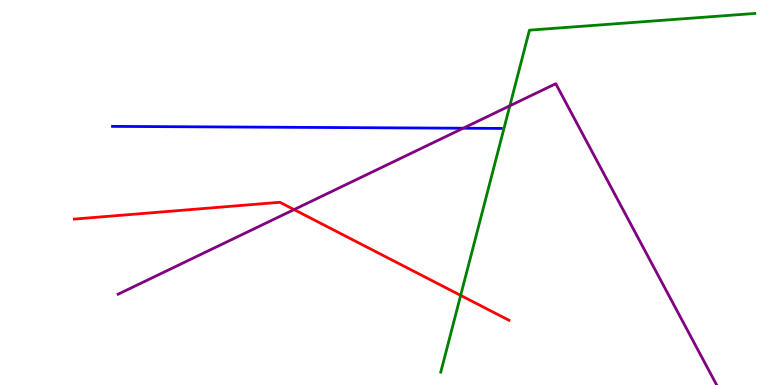[{'lines': ['blue', 'red'], 'intersections': []}, {'lines': ['green', 'red'], 'intersections': [{'x': 5.94, 'y': 2.33}]}, {'lines': ['purple', 'red'], 'intersections': [{'x': 3.79, 'y': 4.56}]}, {'lines': ['blue', 'green'], 'intersections': []}, {'lines': ['blue', 'purple'], 'intersections': [{'x': 5.98, 'y': 6.67}]}, {'lines': ['green', 'purple'], 'intersections': [{'x': 6.58, 'y': 7.25}]}]